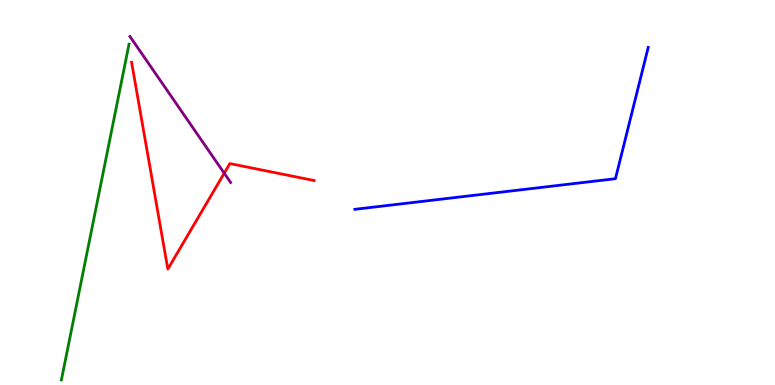[{'lines': ['blue', 'red'], 'intersections': []}, {'lines': ['green', 'red'], 'intersections': []}, {'lines': ['purple', 'red'], 'intersections': [{'x': 2.89, 'y': 5.5}]}, {'lines': ['blue', 'green'], 'intersections': []}, {'lines': ['blue', 'purple'], 'intersections': []}, {'lines': ['green', 'purple'], 'intersections': []}]